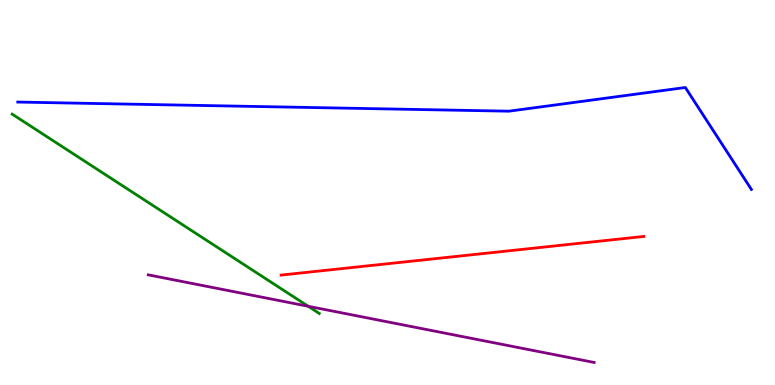[{'lines': ['blue', 'red'], 'intersections': []}, {'lines': ['green', 'red'], 'intersections': []}, {'lines': ['purple', 'red'], 'intersections': []}, {'lines': ['blue', 'green'], 'intersections': []}, {'lines': ['blue', 'purple'], 'intersections': []}, {'lines': ['green', 'purple'], 'intersections': [{'x': 3.98, 'y': 2.04}]}]